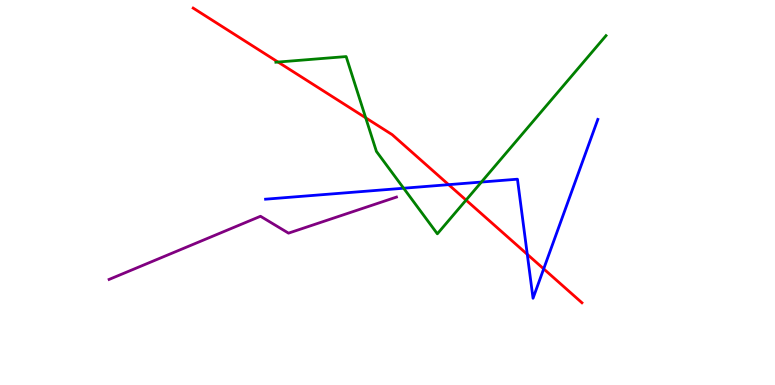[{'lines': ['blue', 'red'], 'intersections': [{'x': 5.79, 'y': 5.2}, {'x': 6.8, 'y': 3.39}, {'x': 7.02, 'y': 3.02}]}, {'lines': ['green', 'red'], 'intersections': [{'x': 3.59, 'y': 8.39}, {'x': 4.72, 'y': 6.94}, {'x': 6.01, 'y': 4.8}]}, {'lines': ['purple', 'red'], 'intersections': []}, {'lines': ['blue', 'green'], 'intersections': [{'x': 5.21, 'y': 5.11}, {'x': 6.21, 'y': 5.27}]}, {'lines': ['blue', 'purple'], 'intersections': []}, {'lines': ['green', 'purple'], 'intersections': []}]